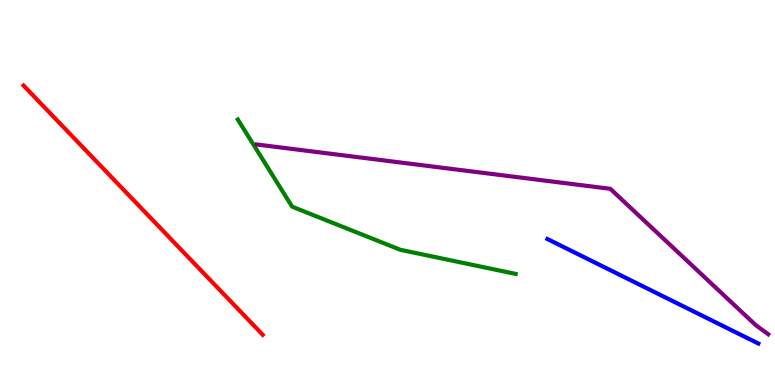[{'lines': ['blue', 'red'], 'intersections': []}, {'lines': ['green', 'red'], 'intersections': []}, {'lines': ['purple', 'red'], 'intersections': []}, {'lines': ['blue', 'green'], 'intersections': []}, {'lines': ['blue', 'purple'], 'intersections': []}, {'lines': ['green', 'purple'], 'intersections': []}]